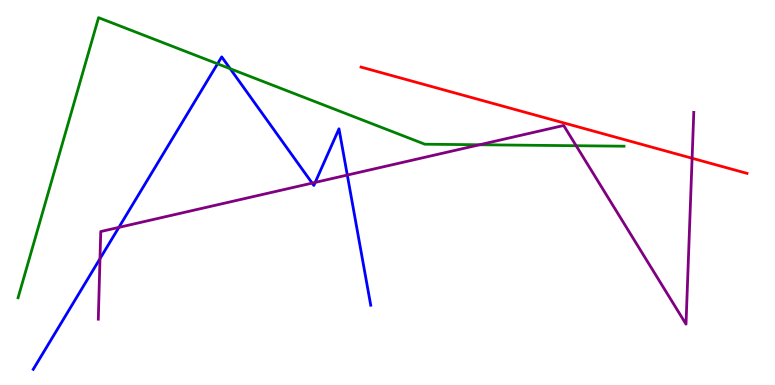[{'lines': ['blue', 'red'], 'intersections': []}, {'lines': ['green', 'red'], 'intersections': []}, {'lines': ['purple', 'red'], 'intersections': [{'x': 8.93, 'y': 5.89}]}, {'lines': ['blue', 'green'], 'intersections': [{'x': 2.81, 'y': 8.34}, {'x': 2.97, 'y': 8.22}]}, {'lines': ['blue', 'purple'], 'intersections': [{'x': 1.29, 'y': 3.28}, {'x': 1.53, 'y': 4.09}, {'x': 4.03, 'y': 5.24}, {'x': 4.07, 'y': 5.26}, {'x': 4.48, 'y': 5.45}]}, {'lines': ['green', 'purple'], 'intersections': [{'x': 6.19, 'y': 6.24}, {'x': 7.43, 'y': 6.22}]}]